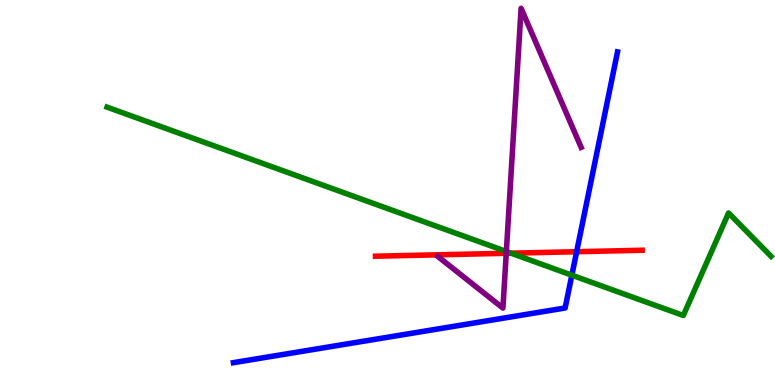[{'lines': ['blue', 'red'], 'intersections': [{'x': 7.44, 'y': 3.46}]}, {'lines': ['green', 'red'], 'intersections': [{'x': 6.59, 'y': 3.42}]}, {'lines': ['purple', 'red'], 'intersections': [{'x': 6.53, 'y': 3.42}]}, {'lines': ['blue', 'green'], 'intersections': [{'x': 7.38, 'y': 2.85}]}, {'lines': ['blue', 'purple'], 'intersections': []}, {'lines': ['green', 'purple'], 'intersections': [{'x': 6.53, 'y': 3.47}]}]